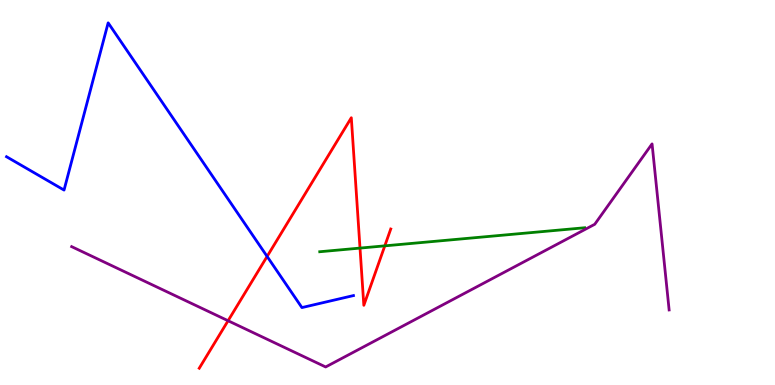[{'lines': ['blue', 'red'], 'intersections': [{'x': 3.45, 'y': 3.34}]}, {'lines': ['green', 'red'], 'intersections': [{'x': 4.65, 'y': 3.56}, {'x': 4.97, 'y': 3.61}]}, {'lines': ['purple', 'red'], 'intersections': [{'x': 2.94, 'y': 1.67}]}, {'lines': ['blue', 'green'], 'intersections': []}, {'lines': ['blue', 'purple'], 'intersections': []}, {'lines': ['green', 'purple'], 'intersections': []}]